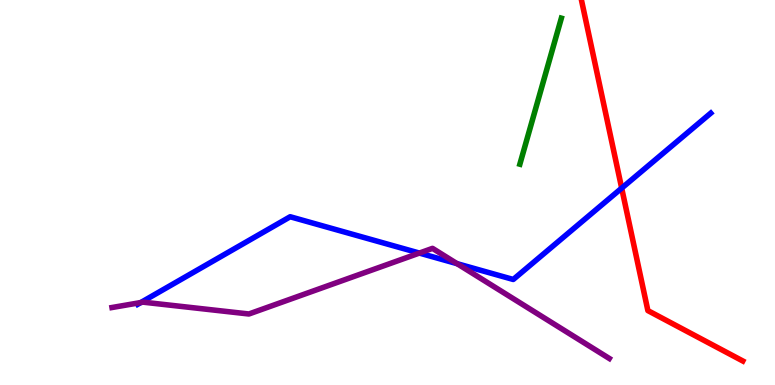[{'lines': ['blue', 'red'], 'intersections': [{'x': 8.02, 'y': 5.11}]}, {'lines': ['green', 'red'], 'intersections': []}, {'lines': ['purple', 'red'], 'intersections': []}, {'lines': ['blue', 'green'], 'intersections': []}, {'lines': ['blue', 'purple'], 'intersections': [{'x': 1.82, 'y': 2.14}, {'x': 5.41, 'y': 3.43}, {'x': 5.9, 'y': 3.15}]}, {'lines': ['green', 'purple'], 'intersections': []}]